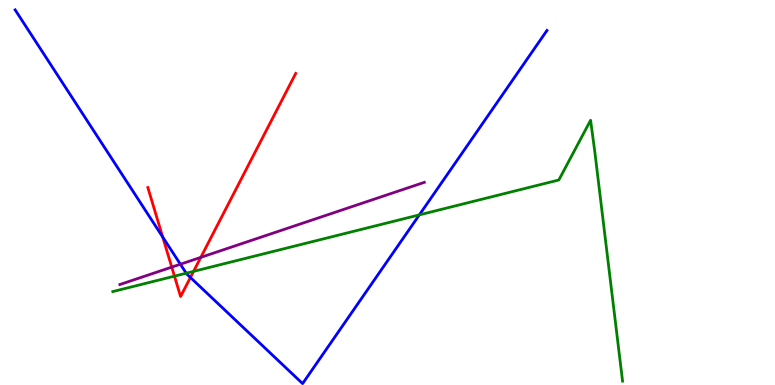[{'lines': ['blue', 'red'], 'intersections': [{'x': 2.1, 'y': 3.84}, {'x': 2.46, 'y': 2.79}]}, {'lines': ['green', 'red'], 'intersections': [{'x': 2.25, 'y': 2.83}, {'x': 2.5, 'y': 2.95}]}, {'lines': ['purple', 'red'], 'intersections': [{'x': 2.22, 'y': 3.06}, {'x': 2.59, 'y': 3.32}]}, {'lines': ['blue', 'green'], 'intersections': [{'x': 2.4, 'y': 2.9}, {'x': 5.41, 'y': 4.42}]}, {'lines': ['blue', 'purple'], 'intersections': [{'x': 2.33, 'y': 3.14}]}, {'lines': ['green', 'purple'], 'intersections': []}]